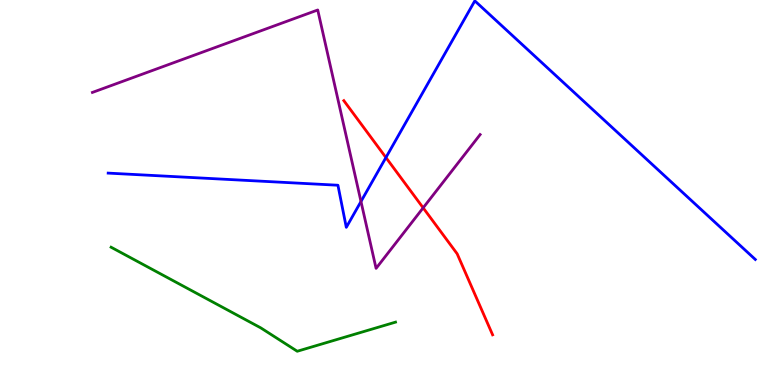[{'lines': ['blue', 'red'], 'intersections': [{'x': 4.98, 'y': 5.91}]}, {'lines': ['green', 'red'], 'intersections': []}, {'lines': ['purple', 'red'], 'intersections': [{'x': 5.46, 'y': 4.6}]}, {'lines': ['blue', 'green'], 'intersections': []}, {'lines': ['blue', 'purple'], 'intersections': [{'x': 4.66, 'y': 4.77}]}, {'lines': ['green', 'purple'], 'intersections': []}]